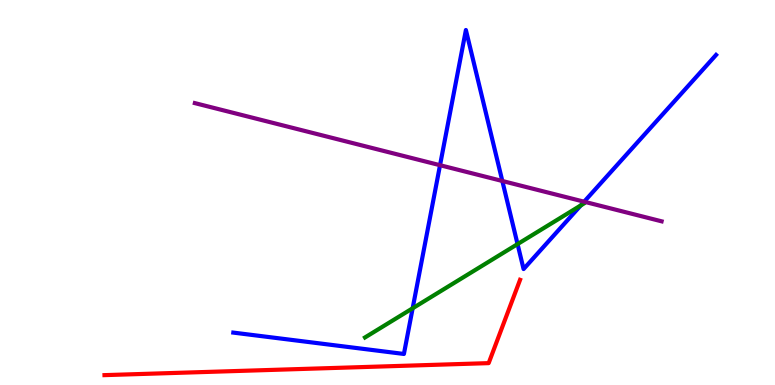[{'lines': ['blue', 'red'], 'intersections': []}, {'lines': ['green', 'red'], 'intersections': []}, {'lines': ['purple', 'red'], 'intersections': []}, {'lines': ['blue', 'green'], 'intersections': [{'x': 5.32, 'y': 1.99}, {'x': 6.68, 'y': 3.66}, {'x': 7.49, 'y': 4.66}]}, {'lines': ['blue', 'purple'], 'intersections': [{'x': 5.68, 'y': 5.71}, {'x': 6.48, 'y': 5.3}, {'x': 7.54, 'y': 4.76}]}, {'lines': ['green', 'purple'], 'intersections': []}]